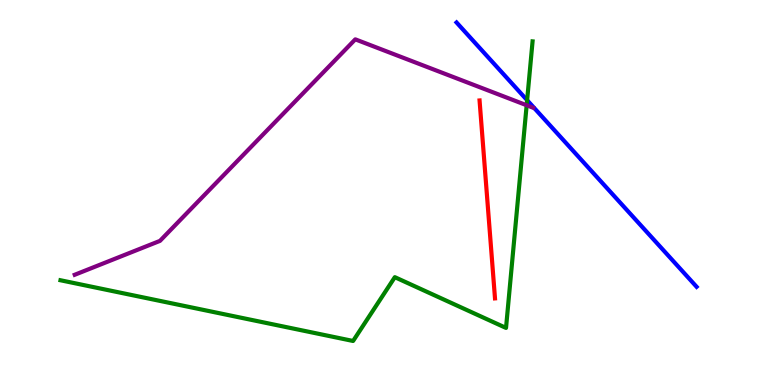[{'lines': ['blue', 'red'], 'intersections': []}, {'lines': ['green', 'red'], 'intersections': []}, {'lines': ['purple', 'red'], 'intersections': []}, {'lines': ['blue', 'green'], 'intersections': [{'x': 6.8, 'y': 7.4}]}, {'lines': ['blue', 'purple'], 'intersections': []}, {'lines': ['green', 'purple'], 'intersections': [{'x': 6.8, 'y': 7.27}]}]